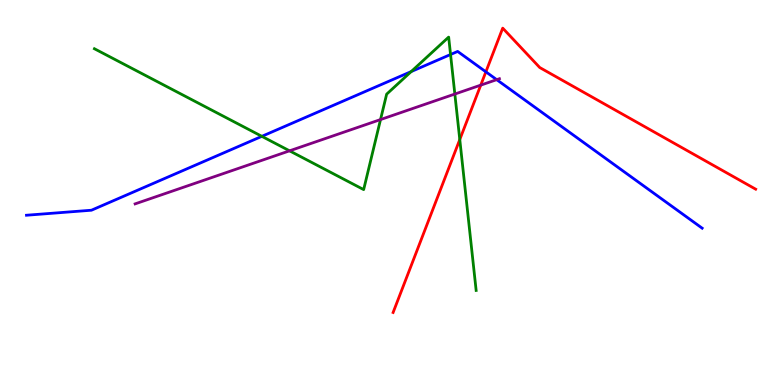[{'lines': ['blue', 'red'], 'intersections': [{'x': 6.27, 'y': 8.13}]}, {'lines': ['green', 'red'], 'intersections': [{'x': 5.93, 'y': 6.38}]}, {'lines': ['purple', 'red'], 'intersections': [{'x': 6.2, 'y': 7.79}]}, {'lines': ['blue', 'green'], 'intersections': [{'x': 3.38, 'y': 6.46}, {'x': 5.31, 'y': 8.14}, {'x': 5.81, 'y': 8.58}]}, {'lines': ['blue', 'purple'], 'intersections': [{'x': 6.41, 'y': 7.93}]}, {'lines': ['green', 'purple'], 'intersections': [{'x': 3.74, 'y': 6.08}, {'x': 4.91, 'y': 6.89}, {'x': 5.87, 'y': 7.56}]}]